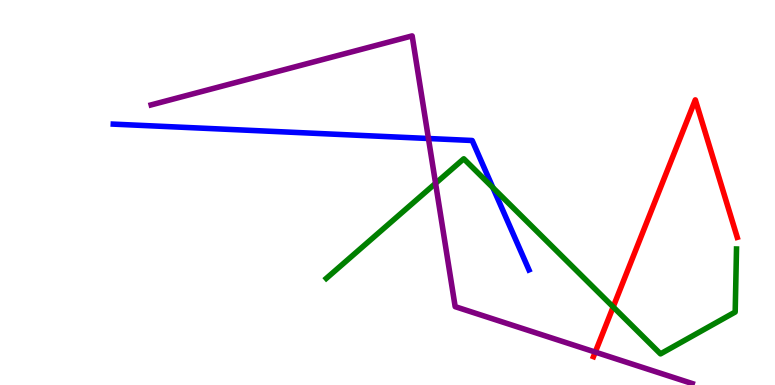[{'lines': ['blue', 'red'], 'intersections': []}, {'lines': ['green', 'red'], 'intersections': [{'x': 7.91, 'y': 2.03}]}, {'lines': ['purple', 'red'], 'intersections': [{'x': 7.68, 'y': 0.855}]}, {'lines': ['blue', 'green'], 'intersections': [{'x': 6.36, 'y': 5.13}]}, {'lines': ['blue', 'purple'], 'intersections': [{'x': 5.53, 'y': 6.4}]}, {'lines': ['green', 'purple'], 'intersections': [{'x': 5.62, 'y': 5.24}]}]